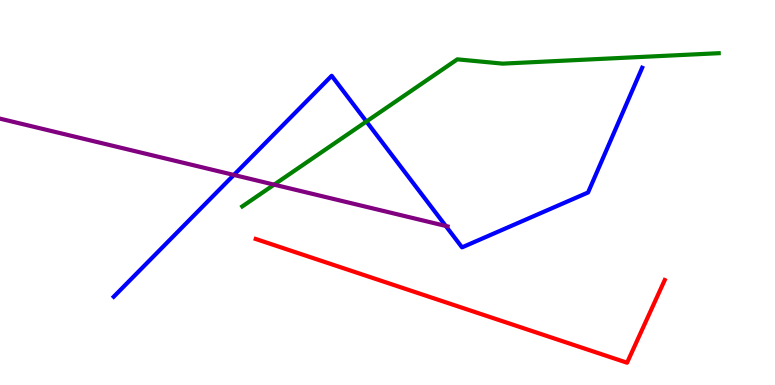[{'lines': ['blue', 'red'], 'intersections': []}, {'lines': ['green', 'red'], 'intersections': []}, {'lines': ['purple', 'red'], 'intersections': []}, {'lines': ['blue', 'green'], 'intersections': [{'x': 4.73, 'y': 6.84}]}, {'lines': ['blue', 'purple'], 'intersections': [{'x': 3.02, 'y': 5.46}, {'x': 5.75, 'y': 4.13}]}, {'lines': ['green', 'purple'], 'intersections': [{'x': 3.54, 'y': 5.2}]}]